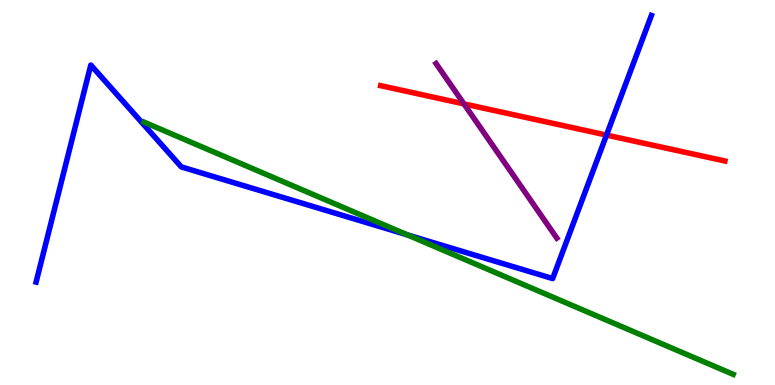[{'lines': ['blue', 'red'], 'intersections': [{'x': 7.83, 'y': 6.49}]}, {'lines': ['green', 'red'], 'intersections': []}, {'lines': ['purple', 'red'], 'intersections': [{'x': 5.99, 'y': 7.3}]}, {'lines': ['blue', 'green'], 'intersections': [{'x': 5.26, 'y': 3.9}]}, {'lines': ['blue', 'purple'], 'intersections': []}, {'lines': ['green', 'purple'], 'intersections': []}]